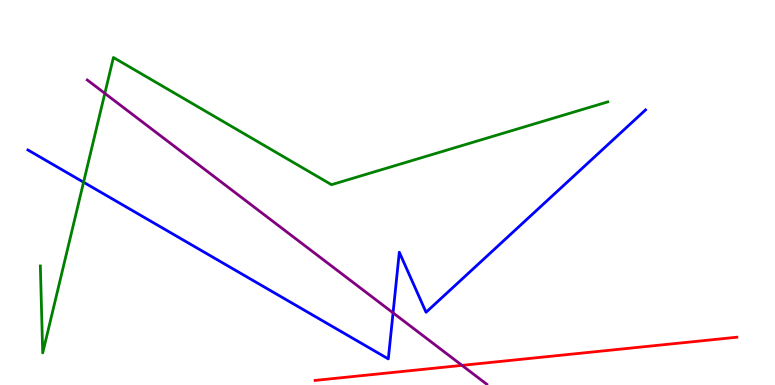[{'lines': ['blue', 'red'], 'intersections': []}, {'lines': ['green', 'red'], 'intersections': []}, {'lines': ['purple', 'red'], 'intersections': [{'x': 5.96, 'y': 0.51}]}, {'lines': ['blue', 'green'], 'intersections': [{'x': 1.08, 'y': 5.27}]}, {'lines': ['blue', 'purple'], 'intersections': [{'x': 5.07, 'y': 1.87}]}, {'lines': ['green', 'purple'], 'intersections': [{'x': 1.35, 'y': 7.58}]}]